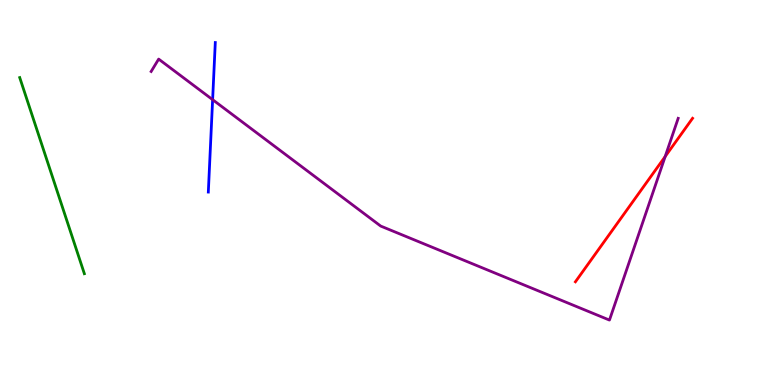[{'lines': ['blue', 'red'], 'intersections': []}, {'lines': ['green', 'red'], 'intersections': []}, {'lines': ['purple', 'red'], 'intersections': [{'x': 8.58, 'y': 5.93}]}, {'lines': ['blue', 'green'], 'intersections': []}, {'lines': ['blue', 'purple'], 'intersections': [{'x': 2.74, 'y': 7.41}]}, {'lines': ['green', 'purple'], 'intersections': []}]